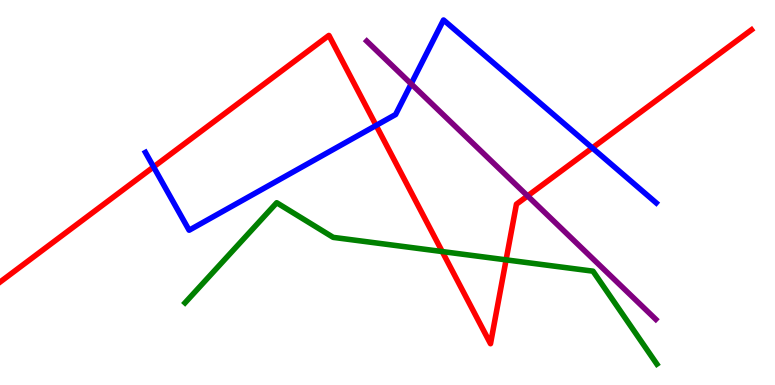[{'lines': ['blue', 'red'], 'intersections': [{'x': 1.98, 'y': 5.66}, {'x': 4.85, 'y': 6.74}, {'x': 7.64, 'y': 6.16}]}, {'lines': ['green', 'red'], 'intersections': [{'x': 5.71, 'y': 3.47}, {'x': 6.53, 'y': 3.25}]}, {'lines': ['purple', 'red'], 'intersections': [{'x': 6.81, 'y': 4.91}]}, {'lines': ['blue', 'green'], 'intersections': []}, {'lines': ['blue', 'purple'], 'intersections': [{'x': 5.31, 'y': 7.82}]}, {'lines': ['green', 'purple'], 'intersections': []}]